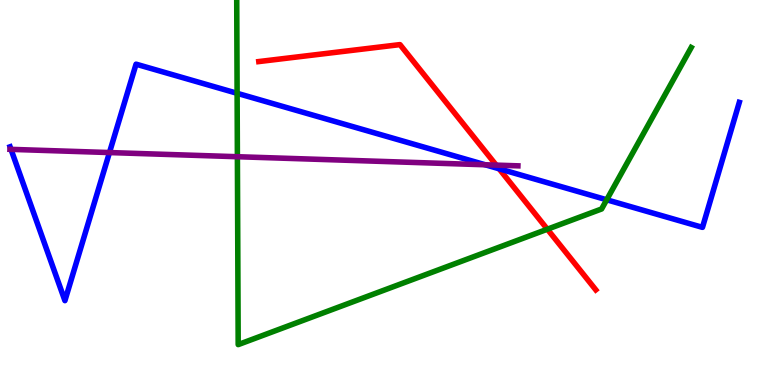[{'lines': ['blue', 'red'], 'intersections': [{'x': 6.44, 'y': 5.62}]}, {'lines': ['green', 'red'], 'intersections': [{'x': 7.06, 'y': 4.05}]}, {'lines': ['purple', 'red'], 'intersections': [{'x': 6.4, 'y': 5.71}]}, {'lines': ['blue', 'green'], 'intersections': [{'x': 3.06, 'y': 7.58}, {'x': 7.83, 'y': 4.81}]}, {'lines': ['blue', 'purple'], 'intersections': [{'x': 0.142, 'y': 6.12}, {'x': 1.41, 'y': 6.04}, {'x': 6.26, 'y': 5.72}]}, {'lines': ['green', 'purple'], 'intersections': [{'x': 3.06, 'y': 5.93}]}]